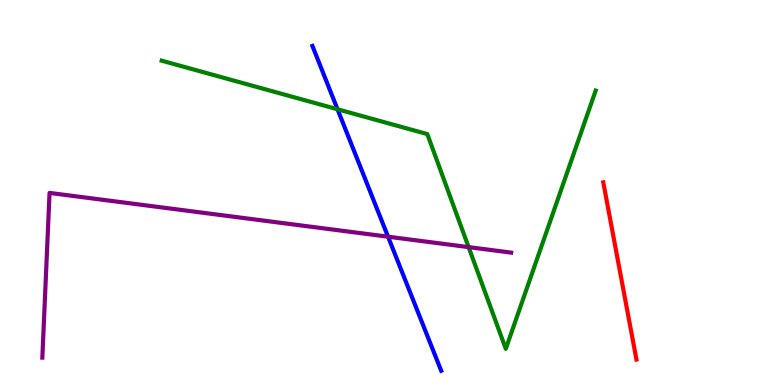[{'lines': ['blue', 'red'], 'intersections': []}, {'lines': ['green', 'red'], 'intersections': []}, {'lines': ['purple', 'red'], 'intersections': []}, {'lines': ['blue', 'green'], 'intersections': [{'x': 4.36, 'y': 7.16}]}, {'lines': ['blue', 'purple'], 'intersections': [{'x': 5.01, 'y': 3.85}]}, {'lines': ['green', 'purple'], 'intersections': [{'x': 6.05, 'y': 3.58}]}]